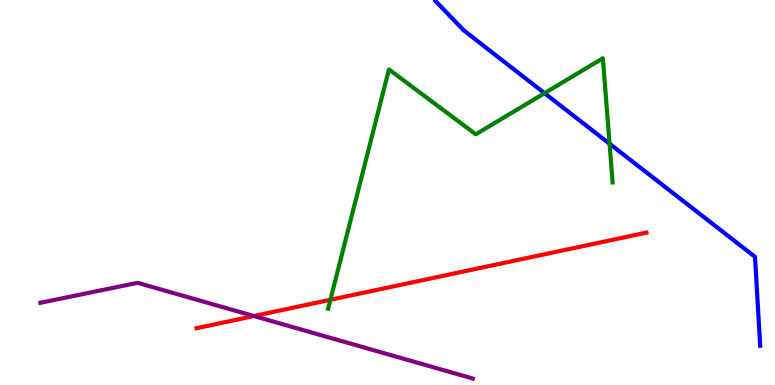[{'lines': ['blue', 'red'], 'intersections': []}, {'lines': ['green', 'red'], 'intersections': [{'x': 4.26, 'y': 2.21}]}, {'lines': ['purple', 'red'], 'intersections': [{'x': 3.28, 'y': 1.79}]}, {'lines': ['blue', 'green'], 'intersections': [{'x': 7.03, 'y': 7.58}, {'x': 7.87, 'y': 6.27}]}, {'lines': ['blue', 'purple'], 'intersections': []}, {'lines': ['green', 'purple'], 'intersections': []}]